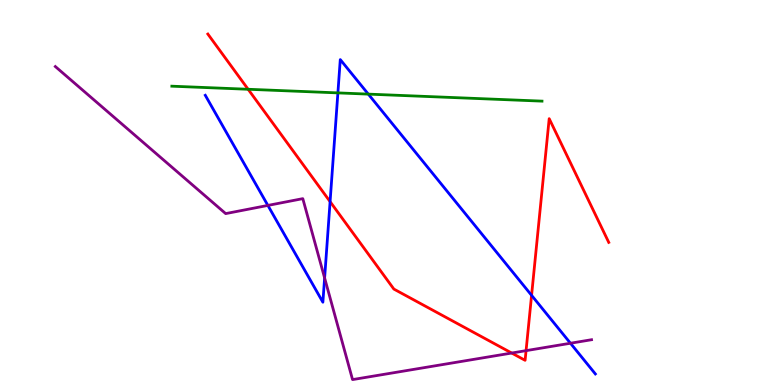[{'lines': ['blue', 'red'], 'intersections': [{'x': 4.26, 'y': 4.76}, {'x': 6.86, 'y': 2.33}]}, {'lines': ['green', 'red'], 'intersections': [{'x': 3.2, 'y': 7.68}]}, {'lines': ['purple', 'red'], 'intersections': [{'x': 6.6, 'y': 0.83}, {'x': 6.79, 'y': 0.892}]}, {'lines': ['blue', 'green'], 'intersections': [{'x': 4.36, 'y': 7.59}, {'x': 4.75, 'y': 7.56}]}, {'lines': ['blue', 'purple'], 'intersections': [{'x': 3.46, 'y': 4.66}, {'x': 4.19, 'y': 2.78}, {'x': 7.36, 'y': 1.08}]}, {'lines': ['green', 'purple'], 'intersections': []}]